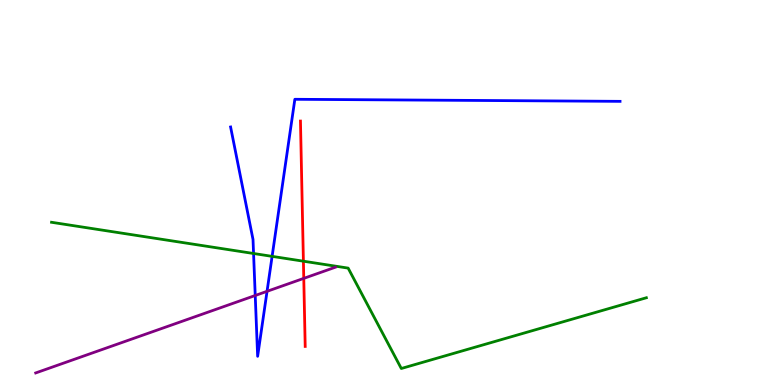[{'lines': ['blue', 'red'], 'intersections': []}, {'lines': ['green', 'red'], 'intersections': [{'x': 3.91, 'y': 3.22}]}, {'lines': ['purple', 'red'], 'intersections': [{'x': 3.92, 'y': 2.77}]}, {'lines': ['blue', 'green'], 'intersections': [{'x': 3.27, 'y': 3.42}, {'x': 3.51, 'y': 3.34}]}, {'lines': ['blue', 'purple'], 'intersections': [{'x': 3.29, 'y': 2.32}, {'x': 3.45, 'y': 2.43}]}, {'lines': ['green', 'purple'], 'intersections': []}]